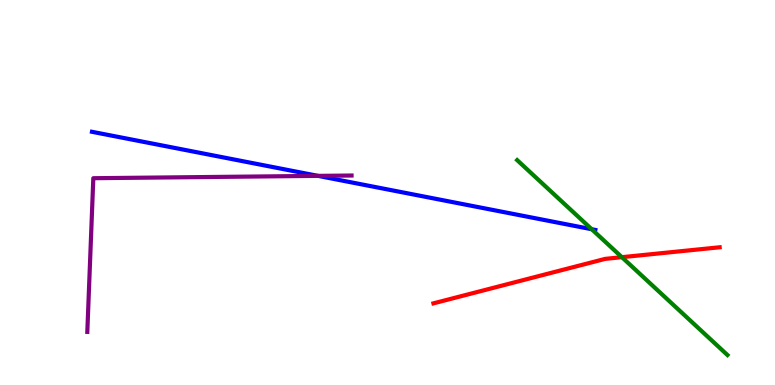[{'lines': ['blue', 'red'], 'intersections': []}, {'lines': ['green', 'red'], 'intersections': [{'x': 8.02, 'y': 3.32}]}, {'lines': ['purple', 'red'], 'intersections': []}, {'lines': ['blue', 'green'], 'intersections': [{'x': 7.64, 'y': 4.05}]}, {'lines': ['blue', 'purple'], 'intersections': [{'x': 4.1, 'y': 5.43}]}, {'lines': ['green', 'purple'], 'intersections': []}]